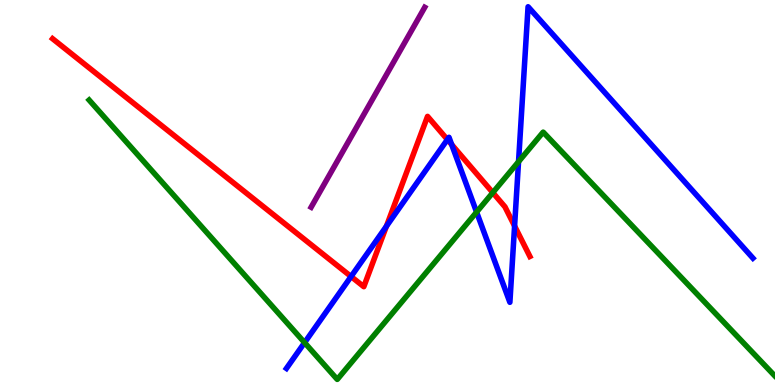[{'lines': ['blue', 'red'], 'intersections': [{'x': 4.53, 'y': 2.82}, {'x': 4.99, 'y': 4.12}, {'x': 5.77, 'y': 6.38}, {'x': 5.83, 'y': 6.25}, {'x': 6.64, 'y': 4.13}]}, {'lines': ['green', 'red'], 'intersections': [{'x': 6.36, 'y': 5.0}]}, {'lines': ['purple', 'red'], 'intersections': []}, {'lines': ['blue', 'green'], 'intersections': [{'x': 3.93, 'y': 1.1}, {'x': 6.15, 'y': 4.49}, {'x': 6.69, 'y': 5.8}]}, {'lines': ['blue', 'purple'], 'intersections': []}, {'lines': ['green', 'purple'], 'intersections': []}]